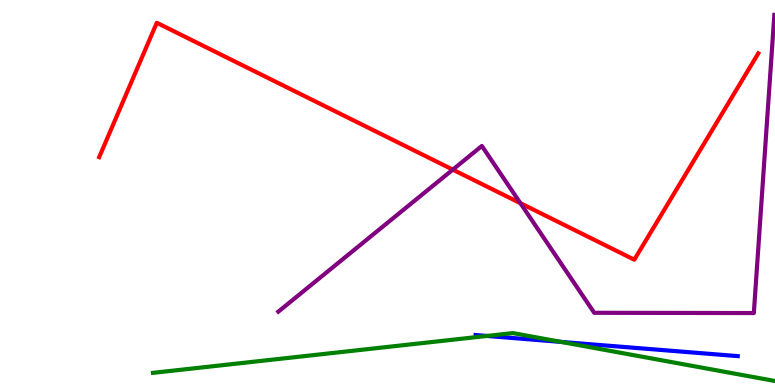[{'lines': ['blue', 'red'], 'intersections': []}, {'lines': ['green', 'red'], 'intersections': []}, {'lines': ['purple', 'red'], 'intersections': [{'x': 5.84, 'y': 5.59}, {'x': 6.71, 'y': 4.72}]}, {'lines': ['blue', 'green'], 'intersections': [{'x': 6.28, 'y': 1.27}, {'x': 7.24, 'y': 1.12}]}, {'lines': ['blue', 'purple'], 'intersections': []}, {'lines': ['green', 'purple'], 'intersections': []}]